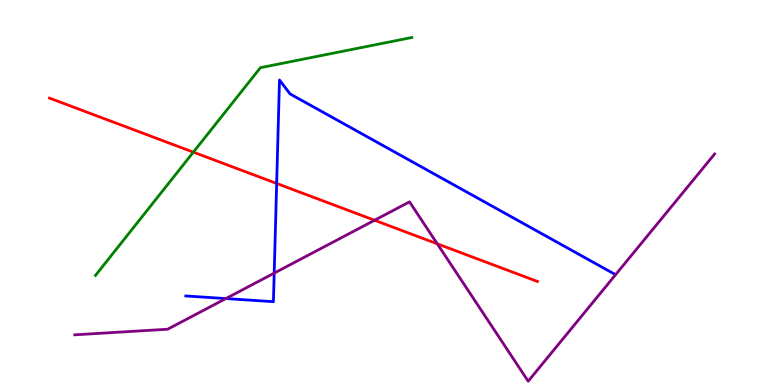[{'lines': ['blue', 'red'], 'intersections': [{'x': 3.57, 'y': 5.23}]}, {'lines': ['green', 'red'], 'intersections': [{'x': 2.49, 'y': 6.05}]}, {'lines': ['purple', 'red'], 'intersections': [{'x': 4.83, 'y': 4.28}, {'x': 5.64, 'y': 3.67}]}, {'lines': ['blue', 'green'], 'intersections': []}, {'lines': ['blue', 'purple'], 'intersections': [{'x': 2.91, 'y': 2.24}, {'x': 3.54, 'y': 2.91}]}, {'lines': ['green', 'purple'], 'intersections': []}]